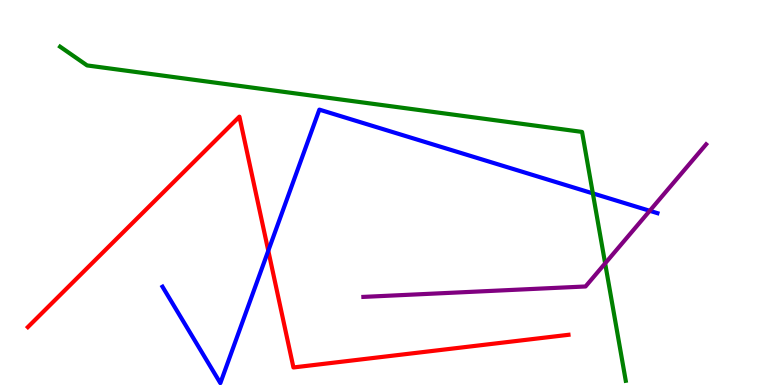[{'lines': ['blue', 'red'], 'intersections': [{'x': 3.46, 'y': 3.49}]}, {'lines': ['green', 'red'], 'intersections': []}, {'lines': ['purple', 'red'], 'intersections': []}, {'lines': ['blue', 'green'], 'intersections': [{'x': 7.65, 'y': 4.98}]}, {'lines': ['blue', 'purple'], 'intersections': [{'x': 8.38, 'y': 4.52}]}, {'lines': ['green', 'purple'], 'intersections': [{'x': 7.81, 'y': 3.16}]}]